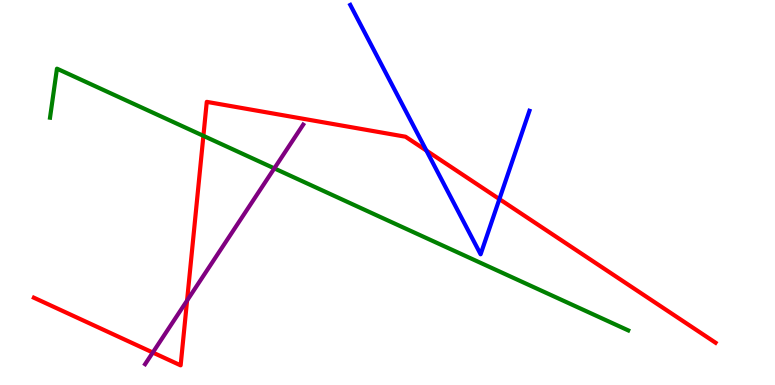[{'lines': ['blue', 'red'], 'intersections': [{'x': 5.5, 'y': 6.09}, {'x': 6.44, 'y': 4.83}]}, {'lines': ['green', 'red'], 'intersections': [{'x': 2.62, 'y': 6.47}]}, {'lines': ['purple', 'red'], 'intersections': [{'x': 1.97, 'y': 0.844}, {'x': 2.41, 'y': 2.19}]}, {'lines': ['blue', 'green'], 'intersections': []}, {'lines': ['blue', 'purple'], 'intersections': []}, {'lines': ['green', 'purple'], 'intersections': [{'x': 3.54, 'y': 5.63}]}]